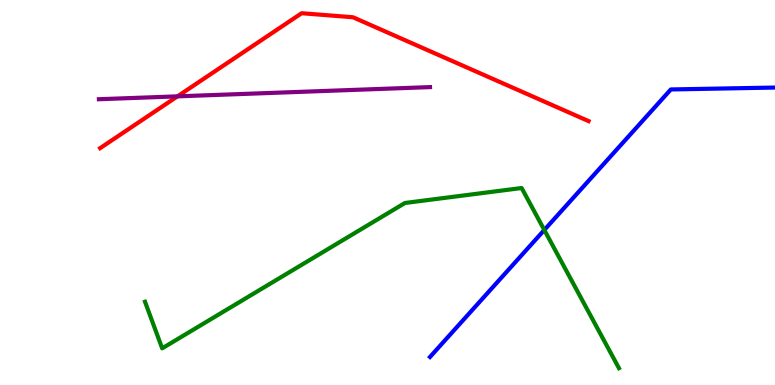[{'lines': ['blue', 'red'], 'intersections': []}, {'lines': ['green', 'red'], 'intersections': []}, {'lines': ['purple', 'red'], 'intersections': [{'x': 2.29, 'y': 7.5}]}, {'lines': ['blue', 'green'], 'intersections': [{'x': 7.02, 'y': 4.03}]}, {'lines': ['blue', 'purple'], 'intersections': []}, {'lines': ['green', 'purple'], 'intersections': []}]